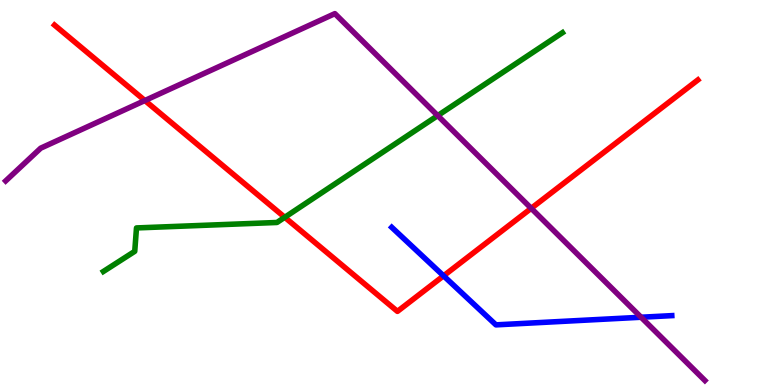[{'lines': ['blue', 'red'], 'intersections': [{'x': 5.72, 'y': 2.84}]}, {'lines': ['green', 'red'], 'intersections': [{'x': 3.67, 'y': 4.36}]}, {'lines': ['purple', 'red'], 'intersections': [{'x': 1.87, 'y': 7.39}, {'x': 6.85, 'y': 4.59}]}, {'lines': ['blue', 'green'], 'intersections': []}, {'lines': ['blue', 'purple'], 'intersections': [{'x': 8.27, 'y': 1.76}]}, {'lines': ['green', 'purple'], 'intersections': [{'x': 5.65, 'y': 7.0}]}]